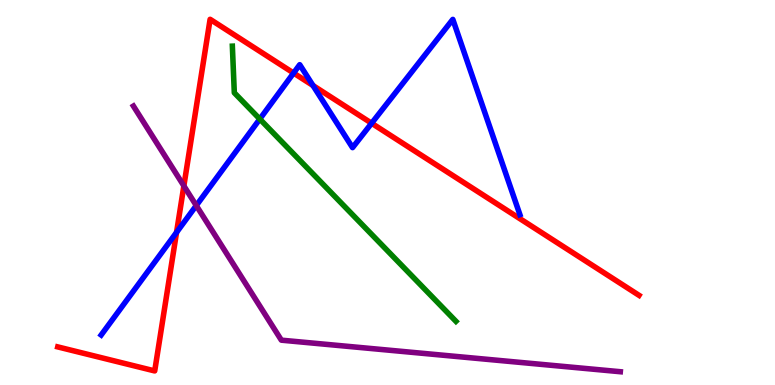[{'lines': ['blue', 'red'], 'intersections': [{'x': 2.28, 'y': 3.96}, {'x': 3.79, 'y': 8.1}, {'x': 4.04, 'y': 7.78}, {'x': 4.8, 'y': 6.8}]}, {'lines': ['green', 'red'], 'intersections': []}, {'lines': ['purple', 'red'], 'intersections': [{'x': 2.37, 'y': 5.17}]}, {'lines': ['blue', 'green'], 'intersections': [{'x': 3.35, 'y': 6.91}]}, {'lines': ['blue', 'purple'], 'intersections': [{'x': 2.53, 'y': 4.66}]}, {'lines': ['green', 'purple'], 'intersections': []}]